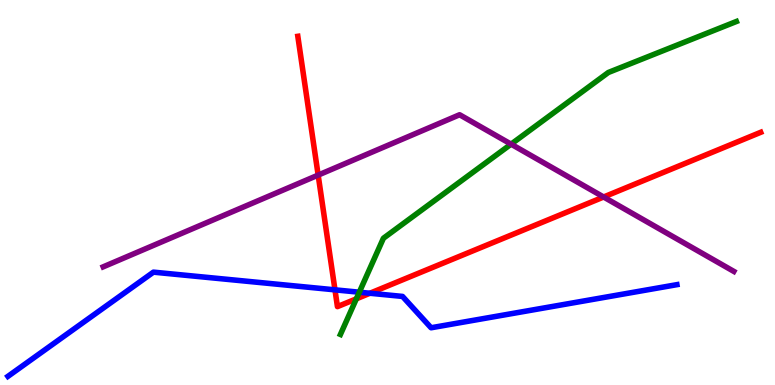[{'lines': ['blue', 'red'], 'intersections': [{'x': 4.32, 'y': 2.47}, {'x': 4.77, 'y': 2.38}]}, {'lines': ['green', 'red'], 'intersections': [{'x': 4.6, 'y': 2.24}]}, {'lines': ['purple', 'red'], 'intersections': [{'x': 4.11, 'y': 5.45}, {'x': 7.79, 'y': 4.88}]}, {'lines': ['blue', 'green'], 'intersections': [{'x': 4.64, 'y': 2.41}]}, {'lines': ['blue', 'purple'], 'intersections': []}, {'lines': ['green', 'purple'], 'intersections': [{'x': 6.59, 'y': 6.26}]}]